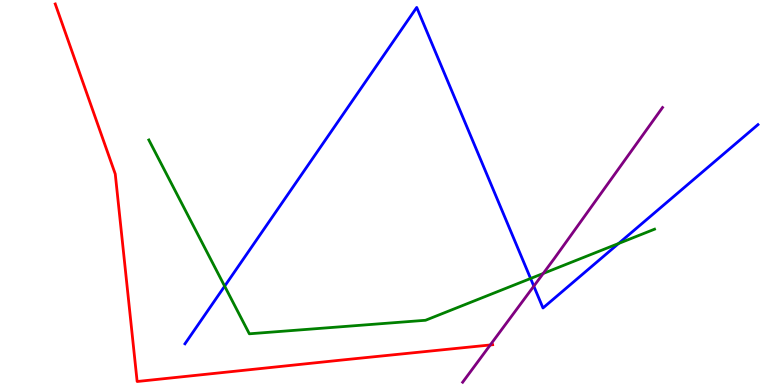[{'lines': ['blue', 'red'], 'intersections': []}, {'lines': ['green', 'red'], 'intersections': []}, {'lines': ['purple', 'red'], 'intersections': [{'x': 6.33, 'y': 1.04}]}, {'lines': ['blue', 'green'], 'intersections': [{'x': 2.9, 'y': 2.57}, {'x': 6.85, 'y': 2.77}, {'x': 7.98, 'y': 3.68}]}, {'lines': ['blue', 'purple'], 'intersections': [{'x': 6.89, 'y': 2.57}]}, {'lines': ['green', 'purple'], 'intersections': [{'x': 7.01, 'y': 2.9}]}]